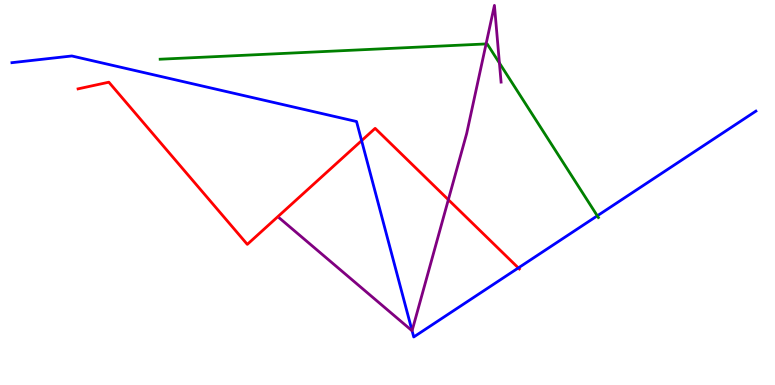[{'lines': ['blue', 'red'], 'intersections': [{'x': 4.67, 'y': 6.35}, {'x': 6.69, 'y': 3.04}]}, {'lines': ['green', 'red'], 'intersections': []}, {'lines': ['purple', 'red'], 'intersections': [{'x': 5.79, 'y': 4.81}]}, {'lines': ['blue', 'green'], 'intersections': [{'x': 7.71, 'y': 4.39}]}, {'lines': ['blue', 'purple'], 'intersections': [{'x': 5.32, 'y': 1.41}]}, {'lines': ['green', 'purple'], 'intersections': [{'x': 6.27, 'y': 8.86}, {'x': 6.44, 'y': 8.36}]}]